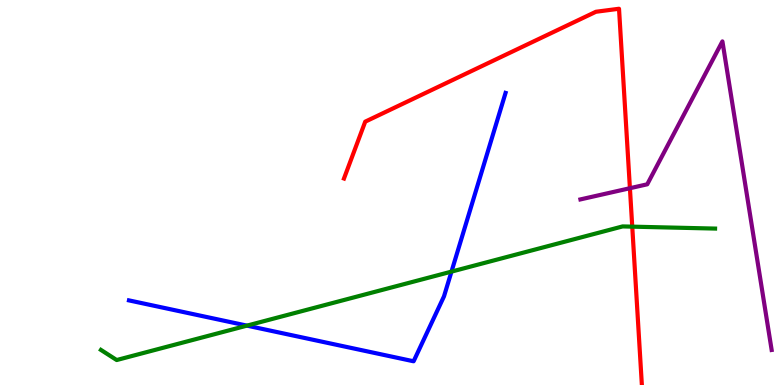[{'lines': ['blue', 'red'], 'intersections': []}, {'lines': ['green', 'red'], 'intersections': [{'x': 8.16, 'y': 4.11}]}, {'lines': ['purple', 'red'], 'intersections': [{'x': 8.13, 'y': 5.11}]}, {'lines': ['blue', 'green'], 'intersections': [{'x': 3.19, 'y': 1.54}, {'x': 5.83, 'y': 2.95}]}, {'lines': ['blue', 'purple'], 'intersections': []}, {'lines': ['green', 'purple'], 'intersections': []}]